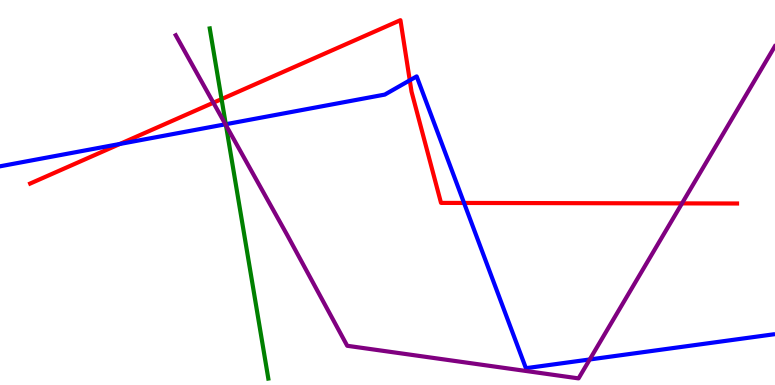[{'lines': ['blue', 'red'], 'intersections': [{'x': 1.55, 'y': 6.26}, {'x': 5.29, 'y': 7.91}, {'x': 5.99, 'y': 4.73}]}, {'lines': ['green', 'red'], 'intersections': [{'x': 2.86, 'y': 7.43}]}, {'lines': ['purple', 'red'], 'intersections': [{'x': 2.75, 'y': 7.33}, {'x': 8.8, 'y': 4.72}]}, {'lines': ['blue', 'green'], 'intersections': [{'x': 2.91, 'y': 6.77}]}, {'lines': ['blue', 'purple'], 'intersections': [{'x': 2.91, 'y': 6.77}, {'x': 7.61, 'y': 0.663}]}, {'lines': ['green', 'purple'], 'intersections': [{'x': 2.92, 'y': 6.75}]}]